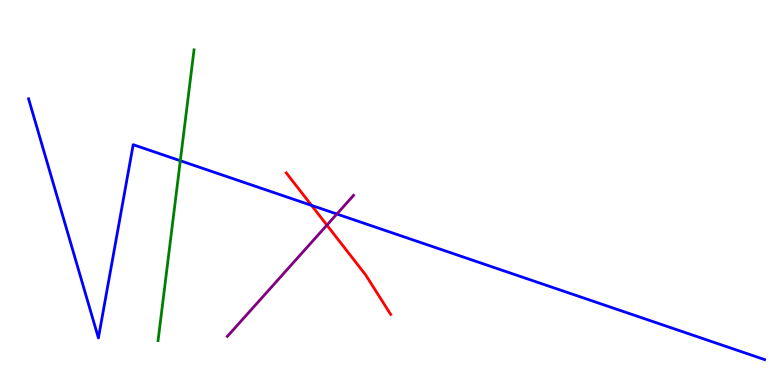[{'lines': ['blue', 'red'], 'intersections': [{'x': 4.02, 'y': 4.67}]}, {'lines': ['green', 'red'], 'intersections': []}, {'lines': ['purple', 'red'], 'intersections': [{'x': 4.22, 'y': 4.15}]}, {'lines': ['blue', 'green'], 'intersections': [{'x': 2.33, 'y': 5.83}]}, {'lines': ['blue', 'purple'], 'intersections': [{'x': 4.35, 'y': 4.44}]}, {'lines': ['green', 'purple'], 'intersections': []}]